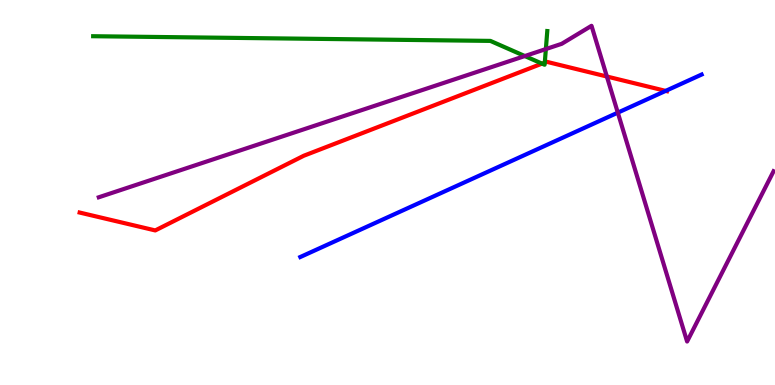[{'lines': ['blue', 'red'], 'intersections': [{'x': 8.59, 'y': 7.64}]}, {'lines': ['green', 'red'], 'intersections': [{'x': 6.99, 'y': 8.35}, {'x': 7.03, 'y': 8.38}]}, {'lines': ['purple', 'red'], 'intersections': [{'x': 7.83, 'y': 8.01}]}, {'lines': ['blue', 'green'], 'intersections': []}, {'lines': ['blue', 'purple'], 'intersections': [{'x': 7.97, 'y': 7.07}]}, {'lines': ['green', 'purple'], 'intersections': [{'x': 6.77, 'y': 8.54}, {'x': 7.04, 'y': 8.73}]}]